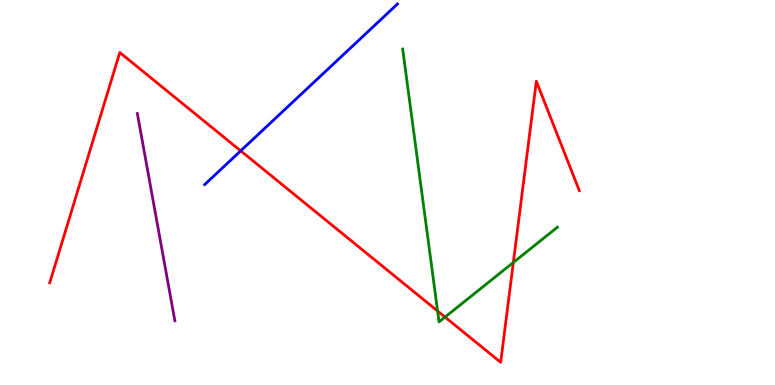[{'lines': ['blue', 'red'], 'intersections': [{'x': 3.11, 'y': 6.08}]}, {'lines': ['green', 'red'], 'intersections': [{'x': 5.65, 'y': 1.92}, {'x': 5.74, 'y': 1.76}, {'x': 6.62, 'y': 3.18}]}, {'lines': ['purple', 'red'], 'intersections': []}, {'lines': ['blue', 'green'], 'intersections': []}, {'lines': ['blue', 'purple'], 'intersections': []}, {'lines': ['green', 'purple'], 'intersections': []}]